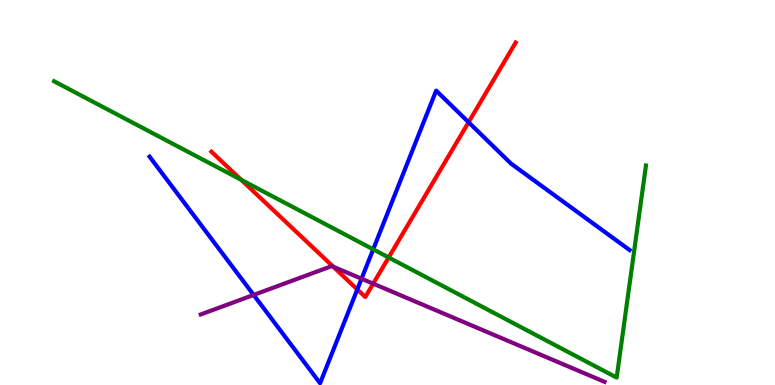[{'lines': ['blue', 'red'], 'intersections': [{'x': 4.61, 'y': 2.48}, {'x': 6.05, 'y': 6.83}]}, {'lines': ['green', 'red'], 'intersections': [{'x': 3.11, 'y': 5.33}, {'x': 5.01, 'y': 3.31}]}, {'lines': ['purple', 'red'], 'intersections': [{'x': 4.3, 'y': 3.07}, {'x': 4.82, 'y': 2.63}]}, {'lines': ['blue', 'green'], 'intersections': [{'x': 4.82, 'y': 3.52}]}, {'lines': ['blue', 'purple'], 'intersections': [{'x': 3.27, 'y': 2.34}, {'x': 4.67, 'y': 2.76}]}, {'lines': ['green', 'purple'], 'intersections': []}]